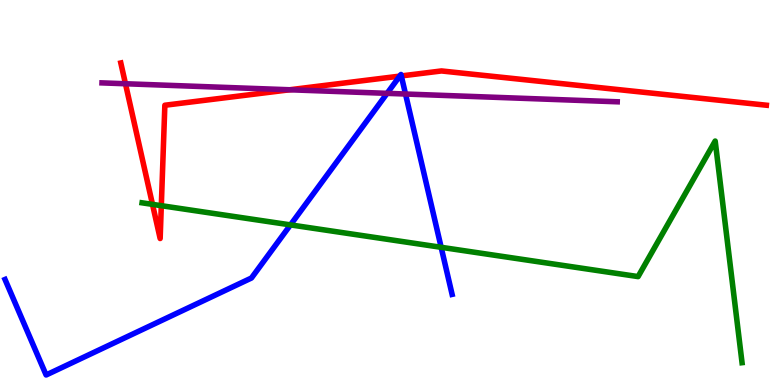[{'lines': ['blue', 'red'], 'intersections': [{'x': 5.16, 'y': 8.02}, {'x': 5.18, 'y': 8.03}]}, {'lines': ['green', 'red'], 'intersections': [{'x': 1.97, 'y': 4.69}, {'x': 2.08, 'y': 4.66}]}, {'lines': ['purple', 'red'], 'intersections': [{'x': 1.62, 'y': 7.82}, {'x': 3.74, 'y': 7.67}]}, {'lines': ['blue', 'green'], 'intersections': [{'x': 3.75, 'y': 4.16}, {'x': 5.69, 'y': 3.58}]}, {'lines': ['blue', 'purple'], 'intersections': [{'x': 4.99, 'y': 7.58}, {'x': 5.23, 'y': 7.56}]}, {'lines': ['green', 'purple'], 'intersections': []}]